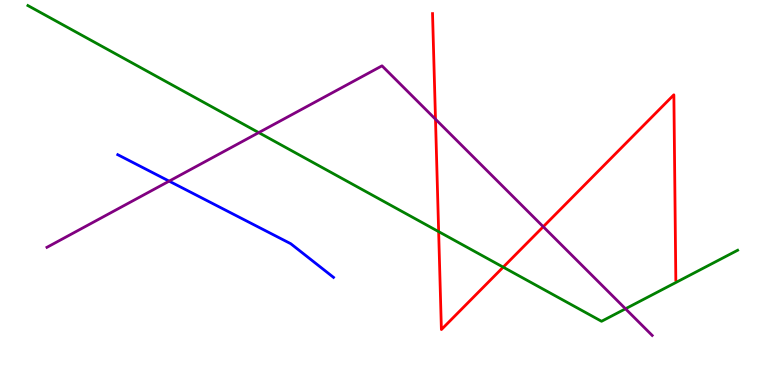[{'lines': ['blue', 'red'], 'intersections': []}, {'lines': ['green', 'red'], 'intersections': [{'x': 5.66, 'y': 3.98}, {'x': 6.49, 'y': 3.06}]}, {'lines': ['purple', 'red'], 'intersections': [{'x': 5.62, 'y': 6.9}, {'x': 7.01, 'y': 4.11}]}, {'lines': ['blue', 'green'], 'intersections': []}, {'lines': ['blue', 'purple'], 'intersections': [{'x': 2.18, 'y': 5.3}]}, {'lines': ['green', 'purple'], 'intersections': [{'x': 3.34, 'y': 6.56}, {'x': 8.07, 'y': 1.98}]}]